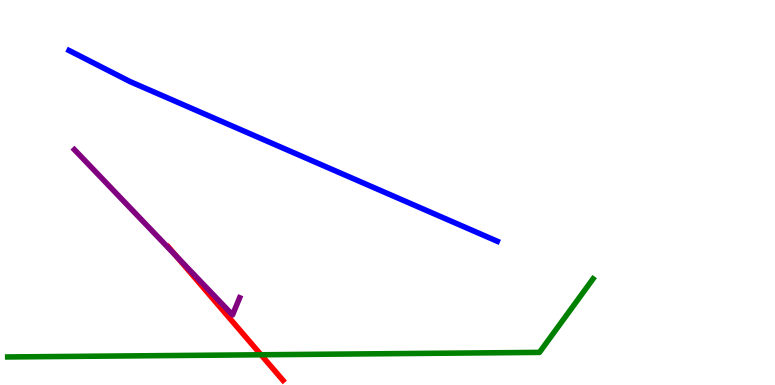[{'lines': ['blue', 'red'], 'intersections': []}, {'lines': ['green', 'red'], 'intersections': [{'x': 3.37, 'y': 0.785}]}, {'lines': ['purple', 'red'], 'intersections': [{'x': 2.27, 'y': 3.35}]}, {'lines': ['blue', 'green'], 'intersections': []}, {'lines': ['blue', 'purple'], 'intersections': []}, {'lines': ['green', 'purple'], 'intersections': []}]